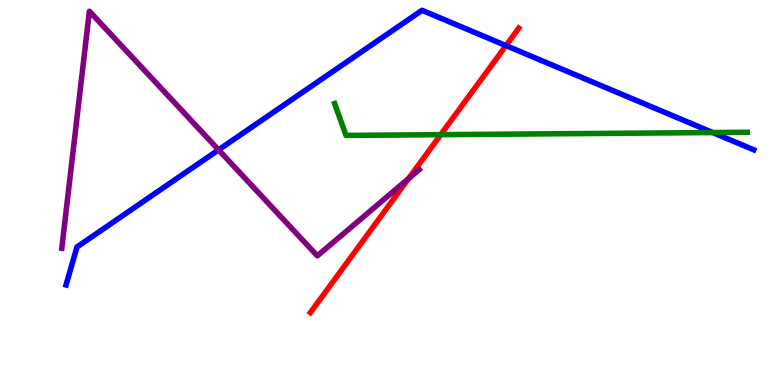[{'lines': ['blue', 'red'], 'intersections': [{'x': 6.53, 'y': 8.82}]}, {'lines': ['green', 'red'], 'intersections': [{'x': 5.69, 'y': 6.5}]}, {'lines': ['purple', 'red'], 'intersections': [{'x': 5.27, 'y': 5.36}]}, {'lines': ['blue', 'green'], 'intersections': [{'x': 9.2, 'y': 6.56}]}, {'lines': ['blue', 'purple'], 'intersections': [{'x': 2.82, 'y': 6.11}]}, {'lines': ['green', 'purple'], 'intersections': []}]